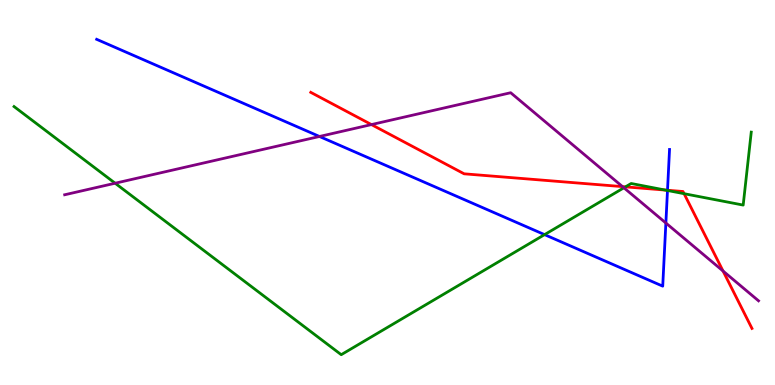[{'lines': ['blue', 'red'], 'intersections': [{'x': 8.61, 'y': 5.06}]}, {'lines': ['green', 'red'], 'intersections': [{'x': 8.07, 'y': 5.15}, {'x': 8.59, 'y': 5.06}, {'x': 8.83, 'y': 4.97}]}, {'lines': ['purple', 'red'], 'intersections': [{'x': 4.79, 'y': 6.76}, {'x': 8.03, 'y': 5.15}, {'x': 9.33, 'y': 2.96}]}, {'lines': ['blue', 'green'], 'intersections': [{'x': 7.03, 'y': 3.91}, {'x': 8.61, 'y': 5.05}]}, {'lines': ['blue', 'purple'], 'intersections': [{'x': 4.12, 'y': 6.46}, {'x': 8.59, 'y': 4.21}]}, {'lines': ['green', 'purple'], 'intersections': [{'x': 1.49, 'y': 5.24}, {'x': 8.05, 'y': 5.12}]}]